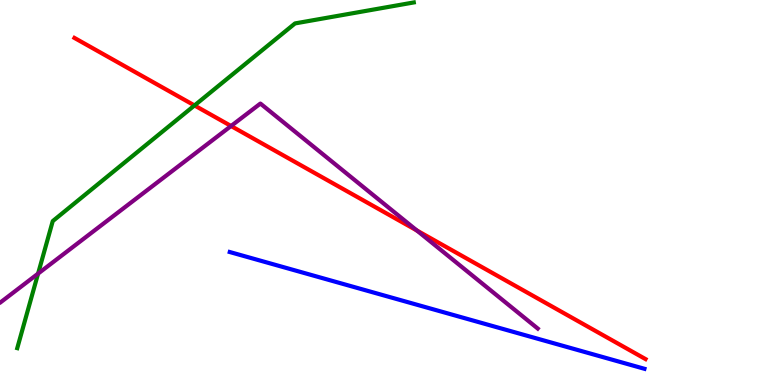[{'lines': ['blue', 'red'], 'intersections': []}, {'lines': ['green', 'red'], 'intersections': [{'x': 2.51, 'y': 7.26}]}, {'lines': ['purple', 'red'], 'intersections': [{'x': 2.98, 'y': 6.73}, {'x': 5.38, 'y': 4.01}]}, {'lines': ['blue', 'green'], 'intersections': []}, {'lines': ['blue', 'purple'], 'intersections': []}, {'lines': ['green', 'purple'], 'intersections': [{'x': 0.491, 'y': 2.89}]}]